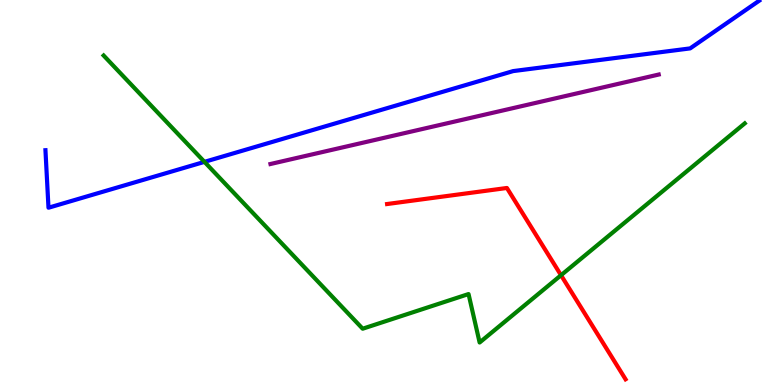[{'lines': ['blue', 'red'], 'intersections': []}, {'lines': ['green', 'red'], 'intersections': [{'x': 7.24, 'y': 2.85}]}, {'lines': ['purple', 'red'], 'intersections': []}, {'lines': ['blue', 'green'], 'intersections': [{'x': 2.64, 'y': 5.8}]}, {'lines': ['blue', 'purple'], 'intersections': []}, {'lines': ['green', 'purple'], 'intersections': []}]